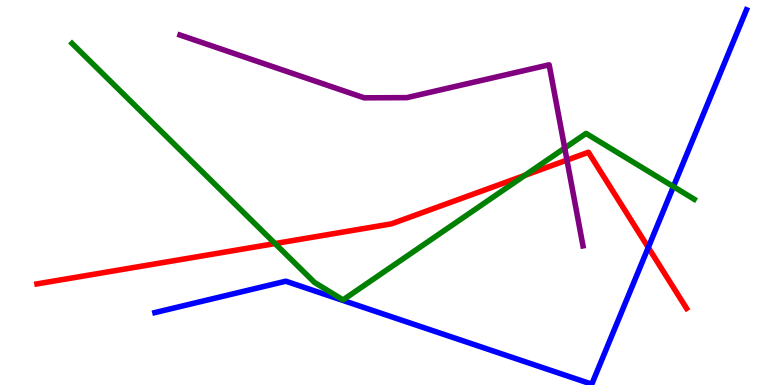[{'lines': ['blue', 'red'], 'intersections': [{'x': 8.36, 'y': 3.57}]}, {'lines': ['green', 'red'], 'intersections': [{'x': 3.55, 'y': 3.67}, {'x': 6.77, 'y': 5.44}]}, {'lines': ['purple', 'red'], 'intersections': [{'x': 7.32, 'y': 5.84}]}, {'lines': ['blue', 'green'], 'intersections': [{'x': 8.69, 'y': 5.15}]}, {'lines': ['blue', 'purple'], 'intersections': []}, {'lines': ['green', 'purple'], 'intersections': [{'x': 7.29, 'y': 6.15}]}]